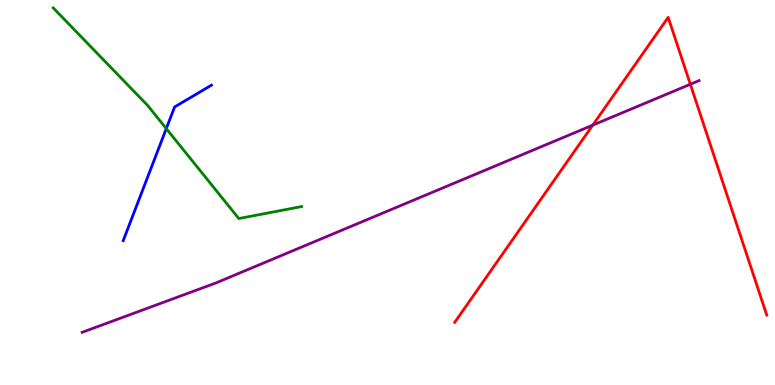[{'lines': ['blue', 'red'], 'intersections': []}, {'lines': ['green', 'red'], 'intersections': []}, {'lines': ['purple', 'red'], 'intersections': [{'x': 7.65, 'y': 6.75}, {'x': 8.91, 'y': 7.81}]}, {'lines': ['blue', 'green'], 'intersections': [{'x': 2.15, 'y': 6.66}]}, {'lines': ['blue', 'purple'], 'intersections': []}, {'lines': ['green', 'purple'], 'intersections': []}]